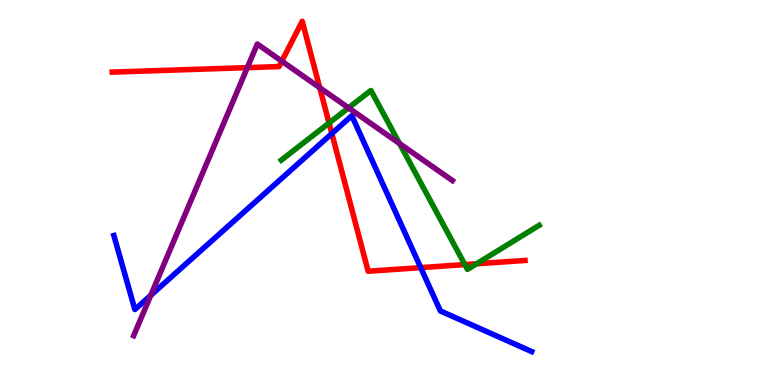[{'lines': ['blue', 'red'], 'intersections': [{'x': 4.28, 'y': 6.53}, {'x': 5.43, 'y': 3.05}]}, {'lines': ['green', 'red'], 'intersections': [{'x': 4.25, 'y': 6.81}, {'x': 6.0, 'y': 3.13}, {'x': 6.15, 'y': 3.15}]}, {'lines': ['purple', 'red'], 'intersections': [{'x': 3.19, 'y': 8.24}, {'x': 3.64, 'y': 8.41}, {'x': 4.13, 'y': 7.72}]}, {'lines': ['blue', 'green'], 'intersections': []}, {'lines': ['blue', 'purple'], 'intersections': [{'x': 1.95, 'y': 2.33}]}, {'lines': ['green', 'purple'], 'intersections': [{'x': 4.5, 'y': 7.2}, {'x': 5.16, 'y': 6.27}]}]